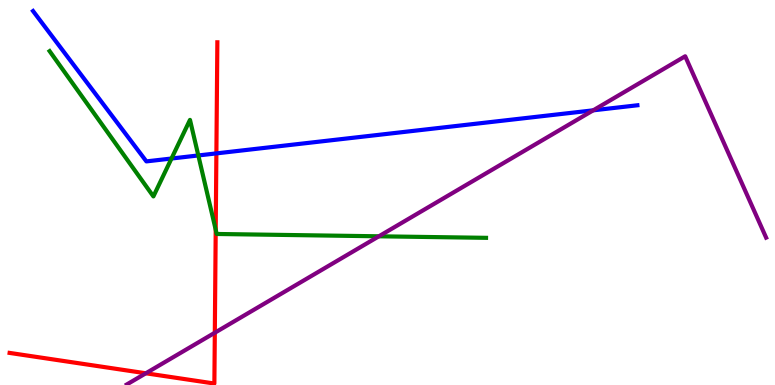[{'lines': ['blue', 'red'], 'intersections': [{'x': 2.79, 'y': 6.02}]}, {'lines': ['green', 'red'], 'intersections': [{'x': 2.78, 'y': 4.03}]}, {'lines': ['purple', 'red'], 'intersections': [{'x': 1.88, 'y': 0.304}, {'x': 2.77, 'y': 1.36}]}, {'lines': ['blue', 'green'], 'intersections': [{'x': 2.21, 'y': 5.88}, {'x': 2.56, 'y': 5.96}]}, {'lines': ['blue', 'purple'], 'intersections': [{'x': 7.65, 'y': 7.13}]}, {'lines': ['green', 'purple'], 'intersections': [{'x': 4.89, 'y': 3.86}]}]